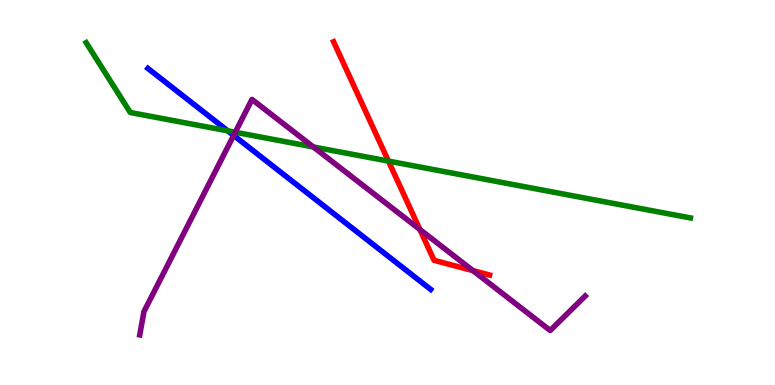[{'lines': ['blue', 'red'], 'intersections': []}, {'lines': ['green', 'red'], 'intersections': [{'x': 5.01, 'y': 5.82}]}, {'lines': ['purple', 'red'], 'intersections': [{'x': 5.42, 'y': 4.04}, {'x': 6.1, 'y': 2.97}]}, {'lines': ['blue', 'green'], 'intersections': [{'x': 2.94, 'y': 6.6}]}, {'lines': ['blue', 'purple'], 'intersections': [{'x': 3.01, 'y': 6.48}]}, {'lines': ['green', 'purple'], 'intersections': [{'x': 3.04, 'y': 6.56}, {'x': 4.04, 'y': 6.18}]}]